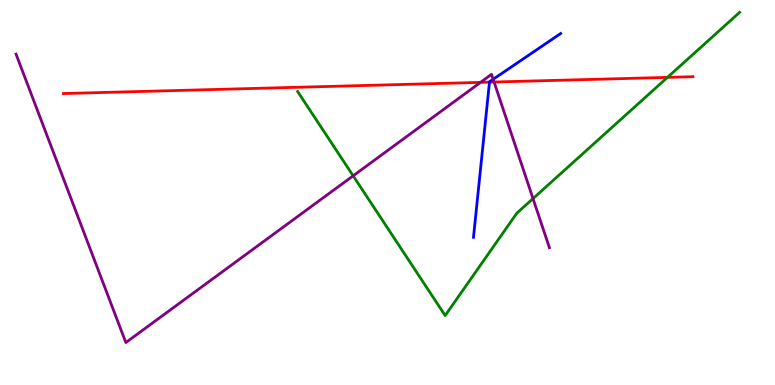[{'lines': ['blue', 'red'], 'intersections': [{'x': 6.32, 'y': 7.87}]}, {'lines': ['green', 'red'], 'intersections': [{'x': 8.61, 'y': 7.99}]}, {'lines': ['purple', 'red'], 'intersections': [{'x': 6.2, 'y': 7.86}, {'x': 6.38, 'y': 7.87}]}, {'lines': ['blue', 'green'], 'intersections': []}, {'lines': ['blue', 'purple'], 'intersections': [{'x': 6.36, 'y': 7.94}]}, {'lines': ['green', 'purple'], 'intersections': [{'x': 4.56, 'y': 5.43}, {'x': 6.88, 'y': 4.84}]}]